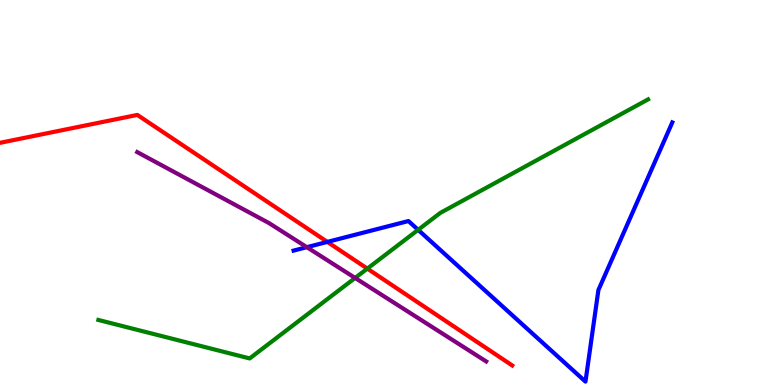[{'lines': ['blue', 'red'], 'intersections': [{'x': 4.22, 'y': 3.72}]}, {'lines': ['green', 'red'], 'intersections': [{'x': 4.74, 'y': 3.02}]}, {'lines': ['purple', 'red'], 'intersections': []}, {'lines': ['blue', 'green'], 'intersections': [{'x': 5.4, 'y': 4.03}]}, {'lines': ['blue', 'purple'], 'intersections': [{'x': 3.96, 'y': 3.58}]}, {'lines': ['green', 'purple'], 'intersections': [{'x': 4.58, 'y': 2.78}]}]